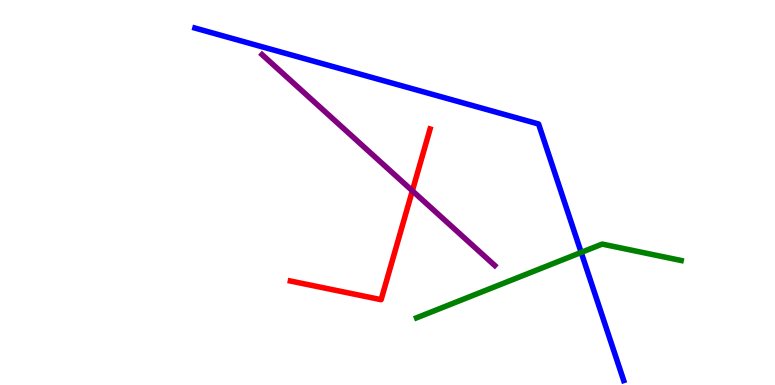[{'lines': ['blue', 'red'], 'intersections': []}, {'lines': ['green', 'red'], 'intersections': []}, {'lines': ['purple', 'red'], 'intersections': [{'x': 5.32, 'y': 5.04}]}, {'lines': ['blue', 'green'], 'intersections': [{'x': 7.5, 'y': 3.44}]}, {'lines': ['blue', 'purple'], 'intersections': []}, {'lines': ['green', 'purple'], 'intersections': []}]